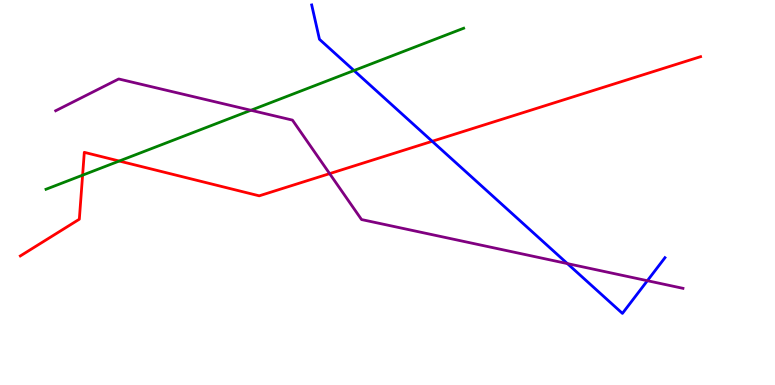[{'lines': ['blue', 'red'], 'intersections': [{'x': 5.58, 'y': 6.33}]}, {'lines': ['green', 'red'], 'intersections': [{'x': 1.07, 'y': 5.45}, {'x': 1.54, 'y': 5.82}]}, {'lines': ['purple', 'red'], 'intersections': [{'x': 4.25, 'y': 5.49}]}, {'lines': ['blue', 'green'], 'intersections': [{'x': 4.57, 'y': 8.17}]}, {'lines': ['blue', 'purple'], 'intersections': [{'x': 7.32, 'y': 3.15}, {'x': 8.35, 'y': 2.71}]}, {'lines': ['green', 'purple'], 'intersections': [{'x': 3.24, 'y': 7.14}]}]